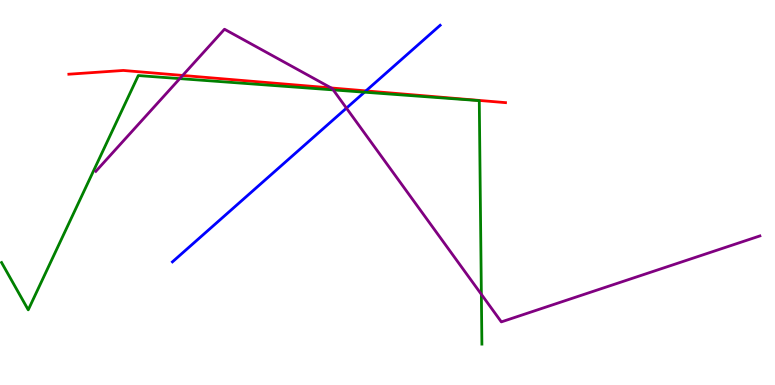[{'lines': ['blue', 'red'], 'intersections': [{'x': 4.72, 'y': 7.64}]}, {'lines': ['green', 'red'], 'intersections': []}, {'lines': ['purple', 'red'], 'intersections': [{'x': 2.36, 'y': 8.04}, {'x': 4.27, 'y': 7.72}]}, {'lines': ['blue', 'green'], 'intersections': [{'x': 4.7, 'y': 7.61}]}, {'lines': ['blue', 'purple'], 'intersections': [{'x': 4.47, 'y': 7.19}]}, {'lines': ['green', 'purple'], 'intersections': [{'x': 2.32, 'y': 7.96}, {'x': 4.3, 'y': 7.66}, {'x': 6.21, 'y': 2.36}]}]